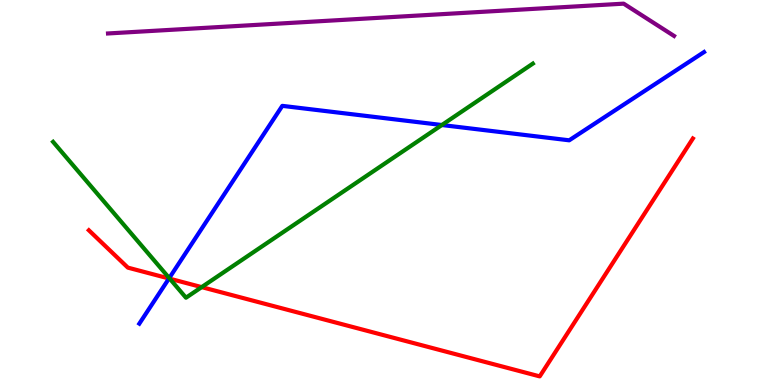[{'lines': ['blue', 'red'], 'intersections': [{'x': 2.18, 'y': 2.77}]}, {'lines': ['green', 'red'], 'intersections': [{'x': 2.19, 'y': 2.76}, {'x': 2.6, 'y': 2.54}]}, {'lines': ['purple', 'red'], 'intersections': []}, {'lines': ['blue', 'green'], 'intersections': [{'x': 2.18, 'y': 2.78}, {'x': 5.7, 'y': 6.75}]}, {'lines': ['blue', 'purple'], 'intersections': []}, {'lines': ['green', 'purple'], 'intersections': []}]